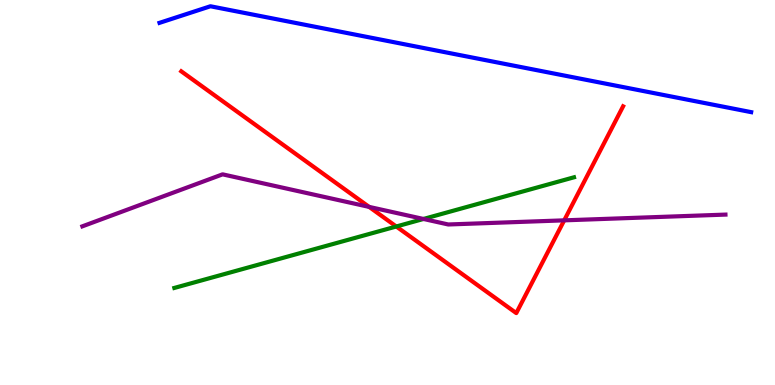[{'lines': ['blue', 'red'], 'intersections': []}, {'lines': ['green', 'red'], 'intersections': [{'x': 5.11, 'y': 4.12}]}, {'lines': ['purple', 'red'], 'intersections': [{'x': 4.76, 'y': 4.63}, {'x': 7.28, 'y': 4.28}]}, {'lines': ['blue', 'green'], 'intersections': []}, {'lines': ['blue', 'purple'], 'intersections': []}, {'lines': ['green', 'purple'], 'intersections': [{'x': 5.46, 'y': 4.31}]}]